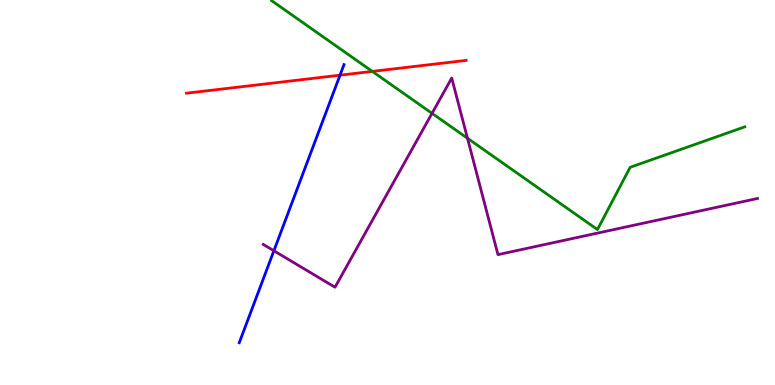[{'lines': ['blue', 'red'], 'intersections': [{'x': 4.39, 'y': 8.05}]}, {'lines': ['green', 'red'], 'intersections': [{'x': 4.8, 'y': 8.15}]}, {'lines': ['purple', 'red'], 'intersections': []}, {'lines': ['blue', 'green'], 'intersections': []}, {'lines': ['blue', 'purple'], 'intersections': [{'x': 3.53, 'y': 3.49}]}, {'lines': ['green', 'purple'], 'intersections': [{'x': 5.57, 'y': 7.06}, {'x': 6.03, 'y': 6.41}]}]